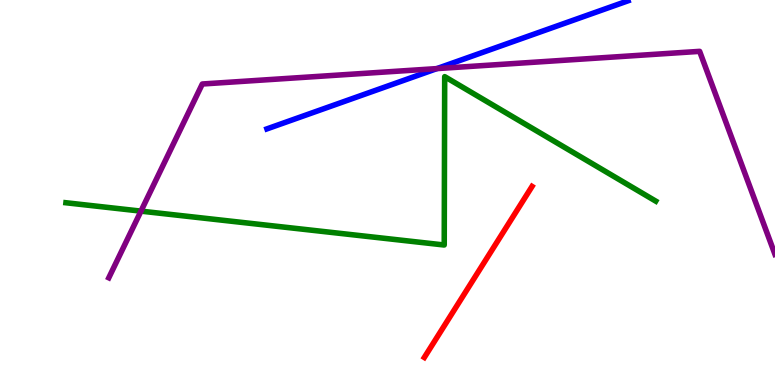[{'lines': ['blue', 'red'], 'intersections': []}, {'lines': ['green', 'red'], 'intersections': []}, {'lines': ['purple', 'red'], 'intersections': []}, {'lines': ['blue', 'green'], 'intersections': []}, {'lines': ['blue', 'purple'], 'intersections': [{'x': 5.64, 'y': 8.22}]}, {'lines': ['green', 'purple'], 'intersections': [{'x': 1.82, 'y': 4.52}]}]